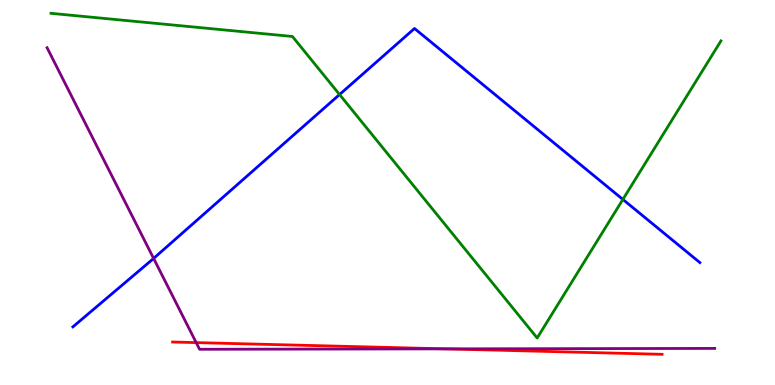[{'lines': ['blue', 'red'], 'intersections': []}, {'lines': ['green', 'red'], 'intersections': []}, {'lines': ['purple', 'red'], 'intersections': [{'x': 2.53, 'y': 1.1}, {'x': 5.74, 'y': 0.939}]}, {'lines': ['blue', 'green'], 'intersections': [{'x': 4.38, 'y': 7.54}, {'x': 8.04, 'y': 4.82}]}, {'lines': ['blue', 'purple'], 'intersections': [{'x': 1.98, 'y': 3.29}]}, {'lines': ['green', 'purple'], 'intersections': []}]